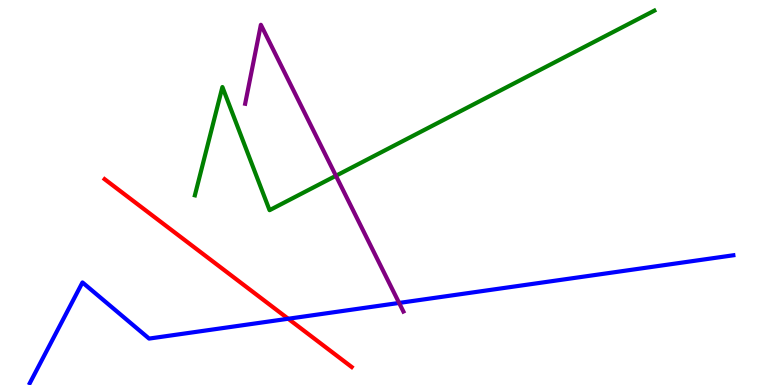[{'lines': ['blue', 'red'], 'intersections': [{'x': 3.72, 'y': 1.72}]}, {'lines': ['green', 'red'], 'intersections': []}, {'lines': ['purple', 'red'], 'intersections': []}, {'lines': ['blue', 'green'], 'intersections': []}, {'lines': ['blue', 'purple'], 'intersections': [{'x': 5.15, 'y': 2.13}]}, {'lines': ['green', 'purple'], 'intersections': [{'x': 4.33, 'y': 5.43}]}]